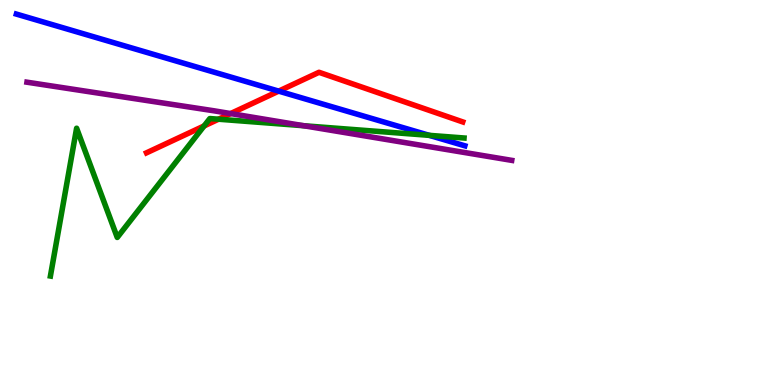[{'lines': ['blue', 'red'], 'intersections': [{'x': 3.6, 'y': 7.63}]}, {'lines': ['green', 'red'], 'intersections': [{'x': 2.63, 'y': 6.73}, {'x': 2.82, 'y': 6.9}]}, {'lines': ['purple', 'red'], 'intersections': [{'x': 2.98, 'y': 7.05}]}, {'lines': ['blue', 'green'], 'intersections': [{'x': 5.54, 'y': 6.48}]}, {'lines': ['blue', 'purple'], 'intersections': []}, {'lines': ['green', 'purple'], 'intersections': [{'x': 3.92, 'y': 6.73}]}]